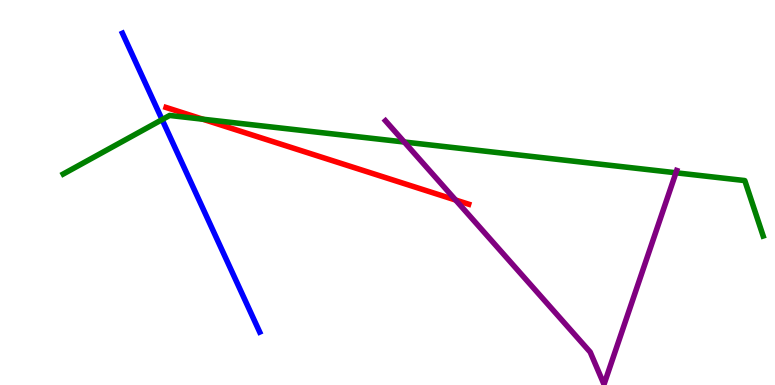[{'lines': ['blue', 'red'], 'intersections': []}, {'lines': ['green', 'red'], 'intersections': [{'x': 2.62, 'y': 6.9}]}, {'lines': ['purple', 'red'], 'intersections': [{'x': 5.88, 'y': 4.8}]}, {'lines': ['blue', 'green'], 'intersections': [{'x': 2.09, 'y': 6.89}]}, {'lines': ['blue', 'purple'], 'intersections': []}, {'lines': ['green', 'purple'], 'intersections': [{'x': 5.22, 'y': 6.31}, {'x': 8.72, 'y': 5.51}]}]